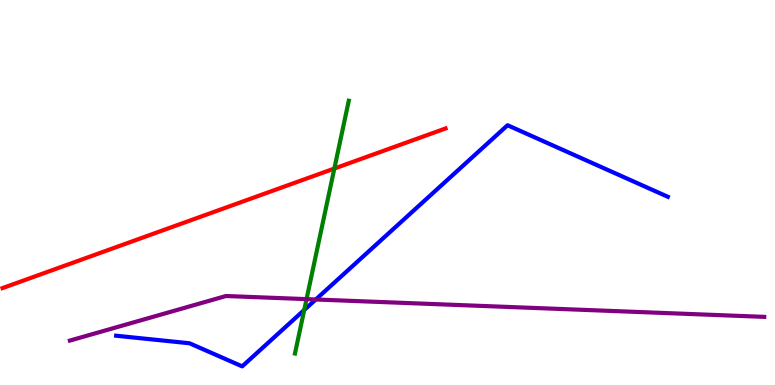[{'lines': ['blue', 'red'], 'intersections': []}, {'lines': ['green', 'red'], 'intersections': [{'x': 4.31, 'y': 5.62}]}, {'lines': ['purple', 'red'], 'intersections': []}, {'lines': ['blue', 'green'], 'intersections': [{'x': 3.93, 'y': 1.95}]}, {'lines': ['blue', 'purple'], 'intersections': [{'x': 4.07, 'y': 2.22}]}, {'lines': ['green', 'purple'], 'intersections': [{'x': 3.96, 'y': 2.23}]}]